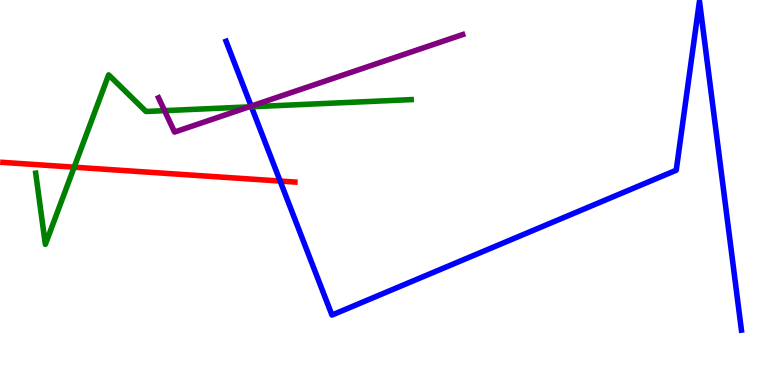[{'lines': ['blue', 'red'], 'intersections': [{'x': 3.61, 'y': 5.3}]}, {'lines': ['green', 'red'], 'intersections': [{'x': 0.957, 'y': 5.66}]}, {'lines': ['purple', 'red'], 'intersections': []}, {'lines': ['blue', 'green'], 'intersections': [{'x': 3.24, 'y': 7.23}]}, {'lines': ['blue', 'purple'], 'intersections': [{'x': 3.24, 'y': 7.24}]}, {'lines': ['green', 'purple'], 'intersections': [{'x': 2.12, 'y': 7.13}, {'x': 3.21, 'y': 7.22}]}]